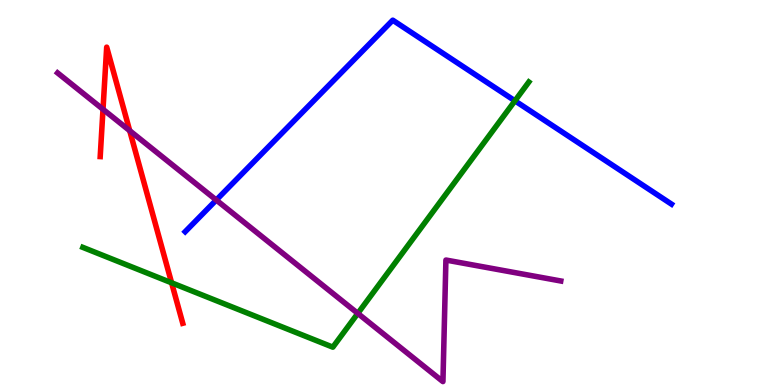[{'lines': ['blue', 'red'], 'intersections': []}, {'lines': ['green', 'red'], 'intersections': [{'x': 2.21, 'y': 2.65}]}, {'lines': ['purple', 'red'], 'intersections': [{'x': 1.33, 'y': 7.16}, {'x': 1.67, 'y': 6.61}]}, {'lines': ['blue', 'green'], 'intersections': [{'x': 6.64, 'y': 7.38}]}, {'lines': ['blue', 'purple'], 'intersections': [{'x': 2.79, 'y': 4.8}]}, {'lines': ['green', 'purple'], 'intersections': [{'x': 4.62, 'y': 1.86}]}]